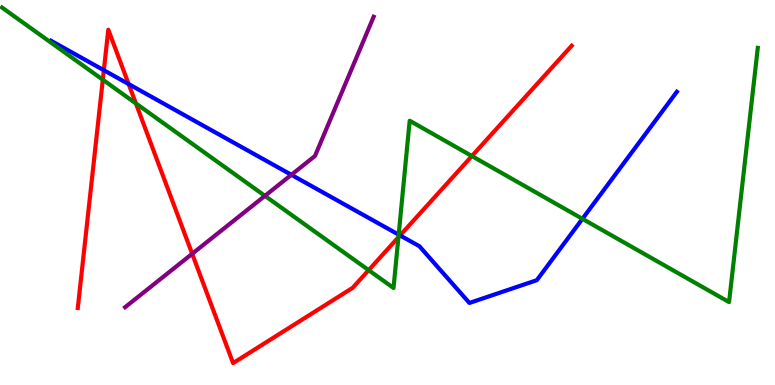[{'lines': ['blue', 'red'], 'intersections': [{'x': 1.34, 'y': 8.18}, {'x': 1.66, 'y': 7.82}, {'x': 5.16, 'y': 3.88}]}, {'lines': ['green', 'red'], 'intersections': [{'x': 1.33, 'y': 7.93}, {'x': 1.75, 'y': 7.31}, {'x': 4.76, 'y': 2.98}, {'x': 5.14, 'y': 3.84}, {'x': 6.09, 'y': 5.95}]}, {'lines': ['purple', 'red'], 'intersections': [{'x': 2.48, 'y': 3.41}]}, {'lines': ['blue', 'green'], 'intersections': [{'x': 5.14, 'y': 3.9}, {'x': 7.52, 'y': 4.32}]}, {'lines': ['blue', 'purple'], 'intersections': [{'x': 3.76, 'y': 5.46}]}, {'lines': ['green', 'purple'], 'intersections': [{'x': 3.42, 'y': 4.91}]}]